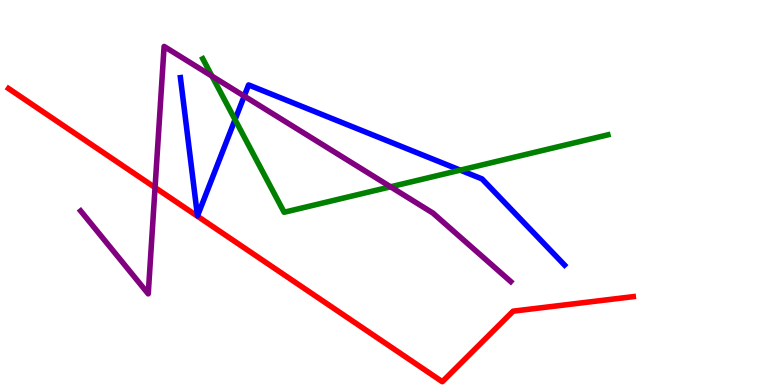[{'lines': ['blue', 'red'], 'intersections': []}, {'lines': ['green', 'red'], 'intersections': []}, {'lines': ['purple', 'red'], 'intersections': [{'x': 2.0, 'y': 5.13}]}, {'lines': ['blue', 'green'], 'intersections': [{'x': 3.03, 'y': 6.89}, {'x': 5.94, 'y': 5.58}]}, {'lines': ['blue', 'purple'], 'intersections': [{'x': 3.15, 'y': 7.5}]}, {'lines': ['green', 'purple'], 'intersections': [{'x': 2.74, 'y': 8.02}, {'x': 5.04, 'y': 5.15}]}]